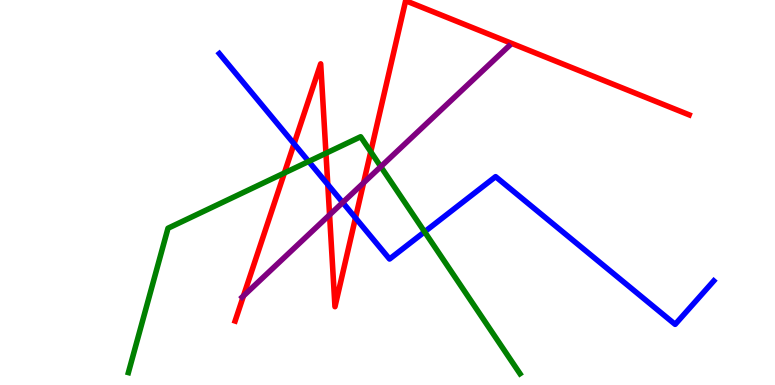[{'lines': ['blue', 'red'], 'intersections': [{'x': 3.79, 'y': 6.26}, {'x': 4.23, 'y': 5.21}, {'x': 4.59, 'y': 4.34}]}, {'lines': ['green', 'red'], 'intersections': [{'x': 3.67, 'y': 5.51}, {'x': 4.21, 'y': 6.02}, {'x': 4.78, 'y': 6.06}]}, {'lines': ['purple', 'red'], 'intersections': [{'x': 3.14, 'y': 2.31}, {'x': 4.25, 'y': 4.42}, {'x': 4.69, 'y': 5.25}]}, {'lines': ['blue', 'green'], 'intersections': [{'x': 3.98, 'y': 5.81}, {'x': 5.48, 'y': 3.98}]}, {'lines': ['blue', 'purple'], 'intersections': [{'x': 4.42, 'y': 4.74}]}, {'lines': ['green', 'purple'], 'intersections': [{'x': 4.91, 'y': 5.67}]}]